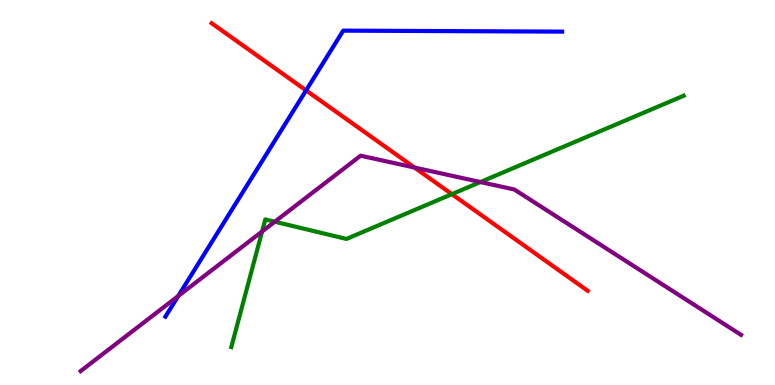[{'lines': ['blue', 'red'], 'intersections': [{'x': 3.95, 'y': 7.65}]}, {'lines': ['green', 'red'], 'intersections': [{'x': 5.83, 'y': 4.96}]}, {'lines': ['purple', 'red'], 'intersections': [{'x': 5.35, 'y': 5.65}]}, {'lines': ['blue', 'green'], 'intersections': []}, {'lines': ['blue', 'purple'], 'intersections': [{'x': 2.3, 'y': 2.31}]}, {'lines': ['green', 'purple'], 'intersections': [{'x': 3.38, 'y': 3.99}, {'x': 3.55, 'y': 4.24}, {'x': 6.2, 'y': 5.27}]}]